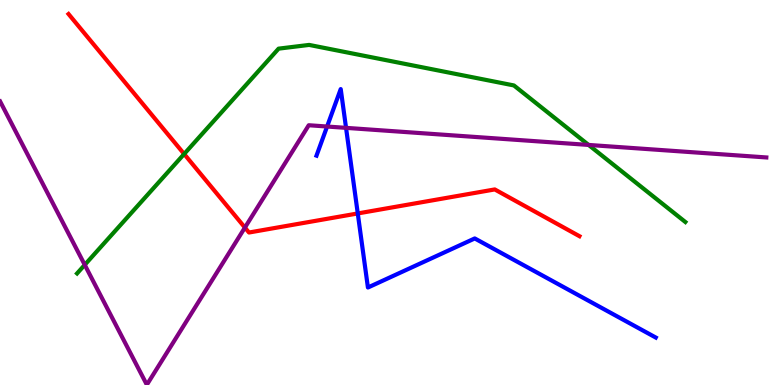[{'lines': ['blue', 'red'], 'intersections': [{'x': 4.62, 'y': 4.46}]}, {'lines': ['green', 'red'], 'intersections': [{'x': 2.38, 'y': 6.0}]}, {'lines': ['purple', 'red'], 'intersections': [{'x': 3.16, 'y': 4.09}]}, {'lines': ['blue', 'green'], 'intersections': []}, {'lines': ['blue', 'purple'], 'intersections': [{'x': 4.22, 'y': 6.71}, {'x': 4.47, 'y': 6.68}]}, {'lines': ['green', 'purple'], 'intersections': [{'x': 1.09, 'y': 3.12}, {'x': 7.59, 'y': 6.24}]}]